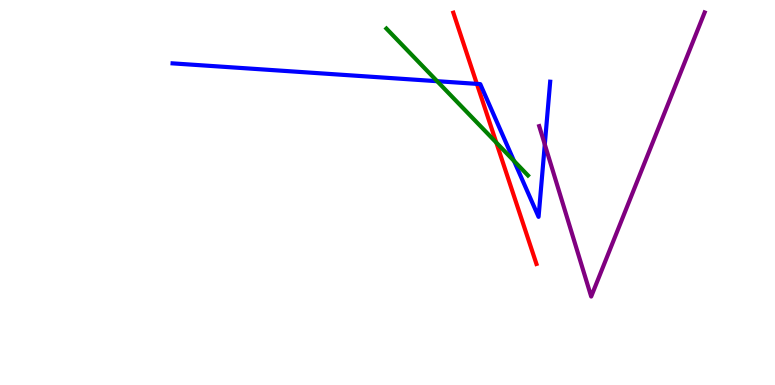[{'lines': ['blue', 'red'], 'intersections': [{'x': 6.15, 'y': 7.82}]}, {'lines': ['green', 'red'], 'intersections': [{'x': 6.4, 'y': 6.3}]}, {'lines': ['purple', 'red'], 'intersections': []}, {'lines': ['blue', 'green'], 'intersections': [{'x': 5.64, 'y': 7.89}, {'x': 6.63, 'y': 5.82}]}, {'lines': ['blue', 'purple'], 'intersections': [{'x': 7.03, 'y': 6.25}]}, {'lines': ['green', 'purple'], 'intersections': []}]